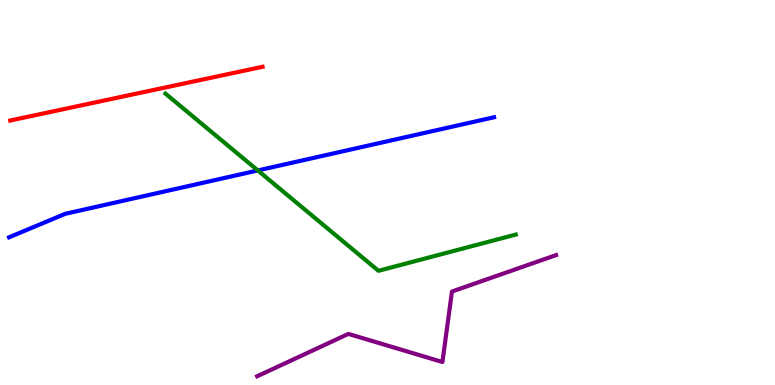[{'lines': ['blue', 'red'], 'intersections': []}, {'lines': ['green', 'red'], 'intersections': []}, {'lines': ['purple', 'red'], 'intersections': []}, {'lines': ['blue', 'green'], 'intersections': [{'x': 3.33, 'y': 5.57}]}, {'lines': ['blue', 'purple'], 'intersections': []}, {'lines': ['green', 'purple'], 'intersections': []}]